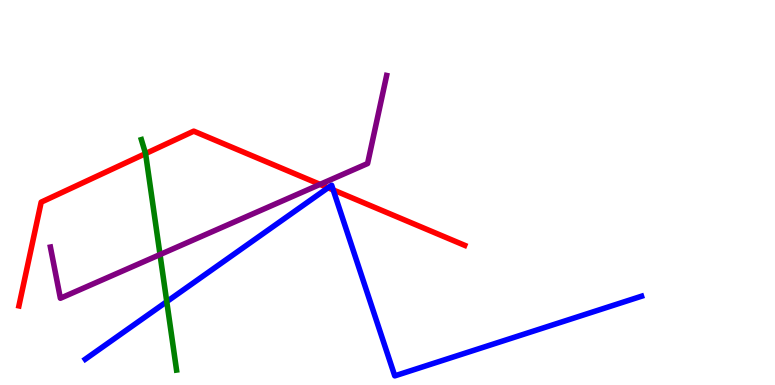[{'lines': ['blue', 'red'], 'intersections': [{'x': 4.23, 'y': 5.12}, {'x': 4.3, 'y': 5.07}]}, {'lines': ['green', 'red'], 'intersections': [{'x': 1.88, 'y': 6.01}]}, {'lines': ['purple', 'red'], 'intersections': [{'x': 4.13, 'y': 5.21}]}, {'lines': ['blue', 'green'], 'intersections': [{'x': 2.15, 'y': 2.16}]}, {'lines': ['blue', 'purple'], 'intersections': []}, {'lines': ['green', 'purple'], 'intersections': [{'x': 2.06, 'y': 3.39}]}]